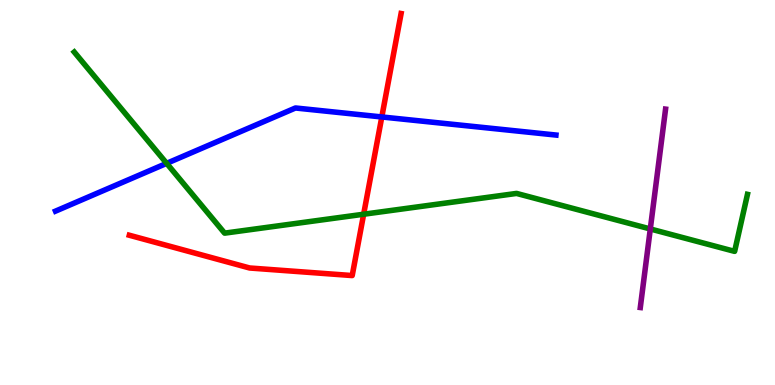[{'lines': ['blue', 'red'], 'intersections': [{'x': 4.93, 'y': 6.96}]}, {'lines': ['green', 'red'], 'intersections': [{'x': 4.69, 'y': 4.44}]}, {'lines': ['purple', 'red'], 'intersections': []}, {'lines': ['blue', 'green'], 'intersections': [{'x': 2.15, 'y': 5.76}]}, {'lines': ['blue', 'purple'], 'intersections': []}, {'lines': ['green', 'purple'], 'intersections': [{'x': 8.39, 'y': 4.05}]}]